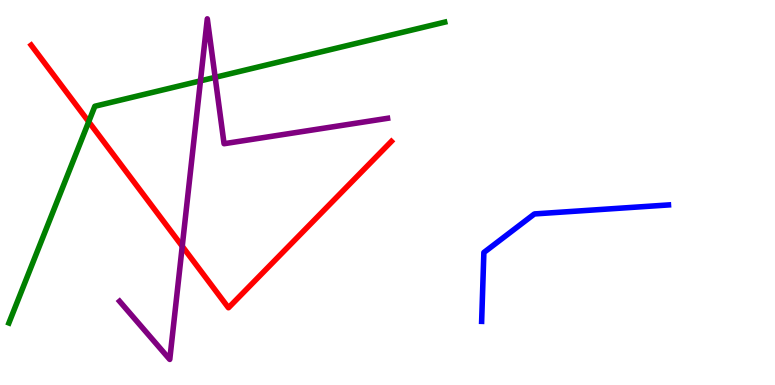[{'lines': ['blue', 'red'], 'intersections': []}, {'lines': ['green', 'red'], 'intersections': [{'x': 1.14, 'y': 6.84}]}, {'lines': ['purple', 'red'], 'intersections': [{'x': 2.35, 'y': 3.6}]}, {'lines': ['blue', 'green'], 'intersections': []}, {'lines': ['blue', 'purple'], 'intersections': []}, {'lines': ['green', 'purple'], 'intersections': [{'x': 2.59, 'y': 7.9}, {'x': 2.78, 'y': 7.99}]}]